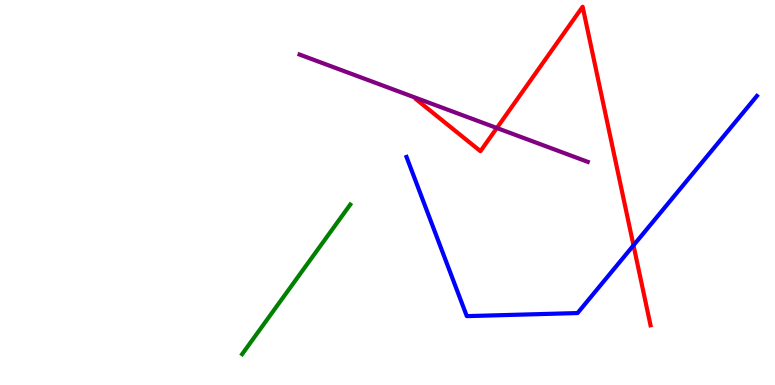[{'lines': ['blue', 'red'], 'intersections': [{'x': 8.17, 'y': 3.63}]}, {'lines': ['green', 'red'], 'intersections': []}, {'lines': ['purple', 'red'], 'intersections': [{'x': 6.41, 'y': 6.68}]}, {'lines': ['blue', 'green'], 'intersections': []}, {'lines': ['blue', 'purple'], 'intersections': []}, {'lines': ['green', 'purple'], 'intersections': []}]